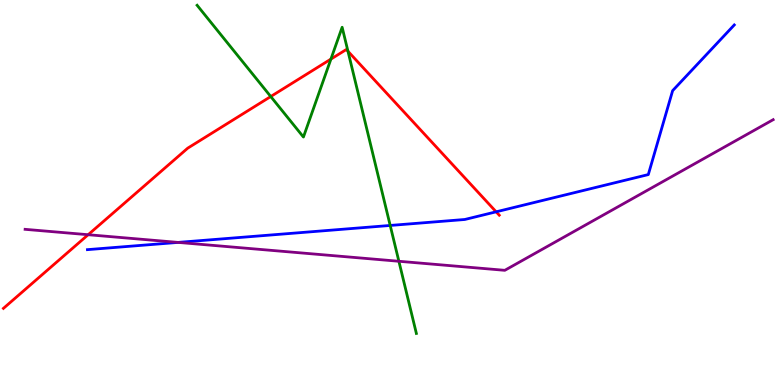[{'lines': ['blue', 'red'], 'intersections': [{'x': 6.4, 'y': 4.5}]}, {'lines': ['green', 'red'], 'intersections': [{'x': 3.49, 'y': 7.49}, {'x': 4.27, 'y': 8.47}, {'x': 4.49, 'y': 8.67}]}, {'lines': ['purple', 'red'], 'intersections': [{'x': 1.14, 'y': 3.9}]}, {'lines': ['blue', 'green'], 'intersections': [{'x': 5.03, 'y': 4.14}]}, {'lines': ['blue', 'purple'], 'intersections': [{'x': 2.3, 'y': 3.7}]}, {'lines': ['green', 'purple'], 'intersections': [{'x': 5.15, 'y': 3.21}]}]